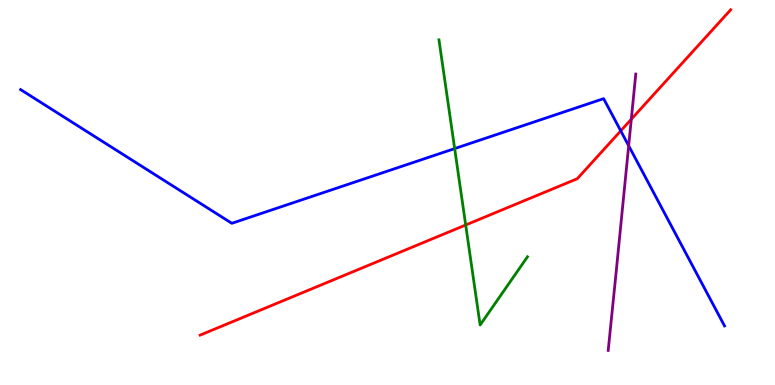[{'lines': ['blue', 'red'], 'intersections': [{'x': 8.01, 'y': 6.6}]}, {'lines': ['green', 'red'], 'intersections': [{'x': 6.01, 'y': 4.16}]}, {'lines': ['purple', 'red'], 'intersections': [{'x': 8.15, 'y': 6.9}]}, {'lines': ['blue', 'green'], 'intersections': [{'x': 5.87, 'y': 6.14}]}, {'lines': ['blue', 'purple'], 'intersections': [{'x': 8.11, 'y': 6.21}]}, {'lines': ['green', 'purple'], 'intersections': []}]